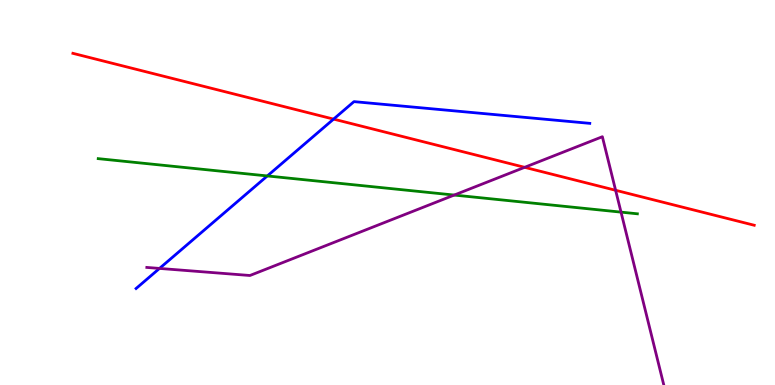[{'lines': ['blue', 'red'], 'intersections': [{'x': 4.3, 'y': 6.91}]}, {'lines': ['green', 'red'], 'intersections': []}, {'lines': ['purple', 'red'], 'intersections': [{'x': 6.77, 'y': 5.65}, {'x': 7.94, 'y': 5.06}]}, {'lines': ['blue', 'green'], 'intersections': [{'x': 3.45, 'y': 5.43}]}, {'lines': ['blue', 'purple'], 'intersections': [{'x': 2.06, 'y': 3.03}]}, {'lines': ['green', 'purple'], 'intersections': [{'x': 5.86, 'y': 4.93}, {'x': 8.01, 'y': 4.49}]}]